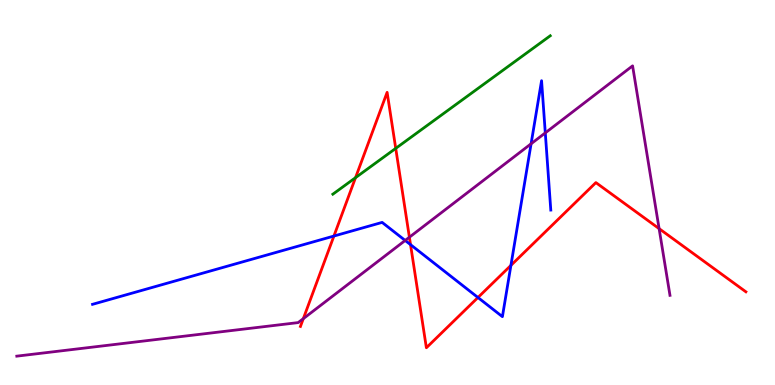[{'lines': ['blue', 'red'], 'intersections': [{'x': 4.31, 'y': 3.87}, {'x': 5.3, 'y': 3.65}, {'x': 6.17, 'y': 2.27}, {'x': 6.59, 'y': 3.11}]}, {'lines': ['green', 'red'], 'intersections': [{'x': 4.59, 'y': 5.39}, {'x': 5.11, 'y': 6.15}]}, {'lines': ['purple', 'red'], 'intersections': [{'x': 3.91, 'y': 1.72}, {'x': 5.28, 'y': 3.84}, {'x': 8.5, 'y': 4.06}]}, {'lines': ['blue', 'green'], 'intersections': []}, {'lines': ['blue', 'purple'], 'intersections': [{'x': 5.23, 'y': 3.75}, {'x': 6.85, 'y': 6.27}, {'x': 7.04, 'y': 6.55}]}, {'lines': ['green', 'purple'], 'intersections': []}]